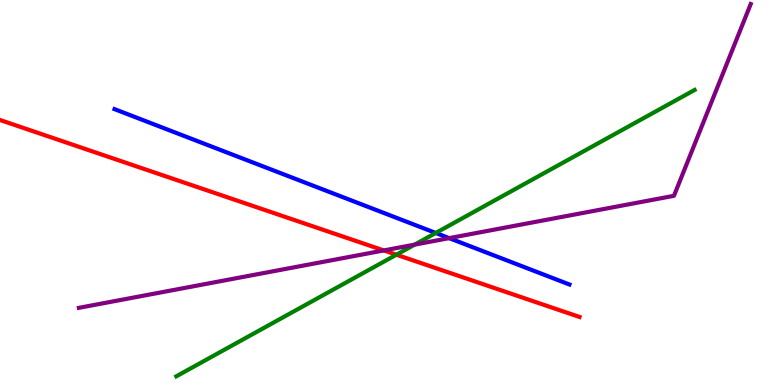[{'lines': ['blue', 'red'], 'intersections': []}, {'lines': ['green', 'red'], 'intersections': [{'x': 5.11, 'y': 3.38}]}, {'lines': ['purple', 'red'], 'intersections': [{'x': 4.95, 'y': 3.5}]}, {'lines': ['blue', 'green'], 'intersections': [{'x': 5.62, 'y': 3.95}]}, {'lines': ['blue', 'purple'], 'intersections': [{'x': 5.8, 'y': 3.81}]}, {'lines': ['green', 'purple'], 'intersections': [{'x': 5.35, 'y': 3.65}]}]